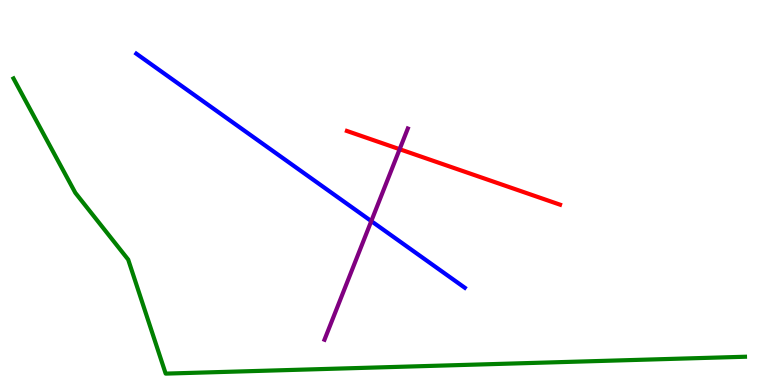[{'lines': ['blue', 'red'], 'intersections': []}, {'lines': ['green', 'red'], 'intersections': []}, {'lines': ['purple', 'red'], 'intersections': [{'x': 5.16, 'y': 6.12}]}, {'lines': ['blue', 'green'], 'intersections': []}, {'lines': ['blue', 'purple'], 'intersections': [{'x': 4.79, 'y': 4.26}]}, {'lines': ['green', 'purple'], 'intersections': []}]